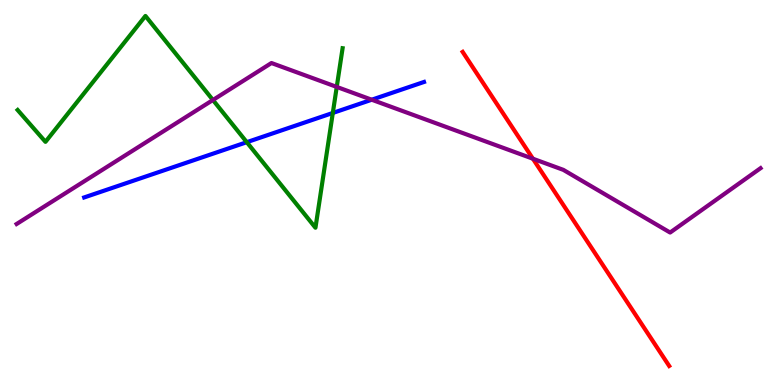[{'lines': ['blue', 'red'], 'intersections': []}, {'lines': ['green', 'red'], 'intersections': []}, {'lines': ['purple', 'red'], 'intersections': [{'x': 6.88, 'y': 5.88}]}, {'lines': ['blue', 'green'], 'intersections': [{'x': 3.18, 'y': 6.31}, {'x': 4.29, 'y': 7.07}]}, {'lines': ['blue', 'purple'], 'intersections': [{'x': 4.8, 'y': 7.41}]}, {'lines': ['green', 'purple'], 'intersections': [{'x': 2.75, 'y': 7.4}, {'x': 4.35, 'y': 7.74}]}]